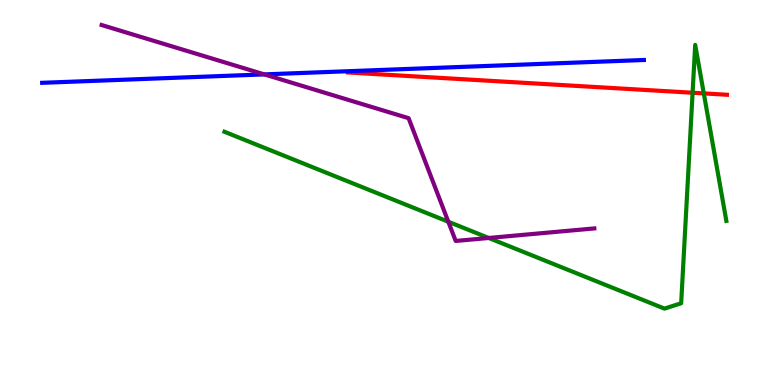[{'lines': ['blue', 'red'], 'intersections': []}, {'lines': ['green', 'red'], 'intersections': [{'x': 8.94, 'y': 7.59}, {'x': 9.08, 'y': 7.57}]}, {'lines': ['purple', 'red'], 'intersections': []}, {'lines': ['blue', 'green'], 'intersections': []}, {'lines': ['blue', 'purple'], 'intersections': [{'x': 3.41, 'y': 8.07}]}, {'lines': ['green', 'purple'], 'intersections': [{'x': 5.78, 'y': 4.24}, {'x': 6.31, 'y': 3.82}]}]